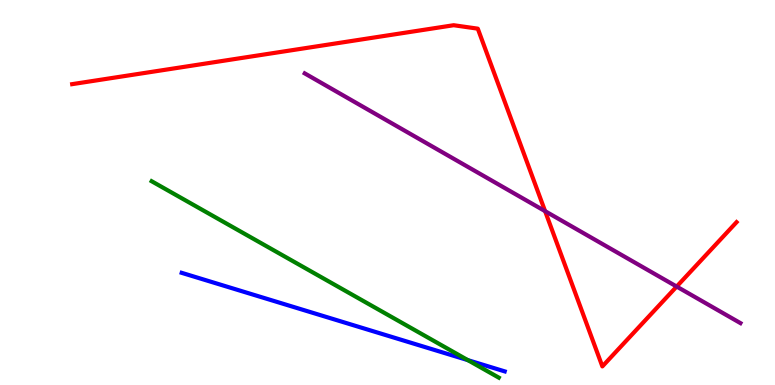[{'lines': ['blue', 'red'], 'intersections': []}, {'lines': ['green', 'red'], 'intersections': []}, {'lines': ['purple', 'red'], 'intersections': [{'x': 7.03, 'y': 4.52}, {'x': 8.73, 'y': 2.56}]}, {'lines': ['blue', 'green'], 'intersections': [{'x': 6.04, 'y': 0.646}]}, {'lines': ['blue', 'purple'], 'intersections': []}, {'lines': ['green', 'purple'], 'intersections': []}]